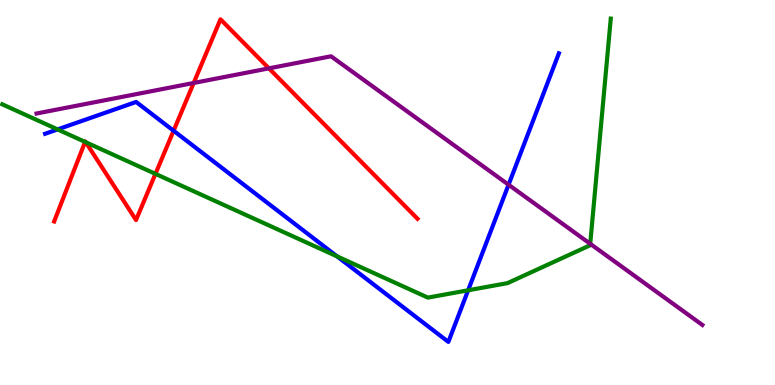[{'lines': ['blue', 'red'], 'intersections': [{'x': 2.24, 'y': 6.6}]}, {'lines': ['green', 'red'], 'intersections': [{'x': 1.1, 'y': 6.31}, {'x': 1.11, 'y': 6.31}, {'x': 2.01, 'y': 5.48}]}, {'lines': ['purple', 'red'], 'intersections': [{'x': 2.5, 'y': 7.84}, {'x': 3.47, 'y': 8.22}]}, {'lines': ['blue', 'green'], 'intersections': [{'x': 0.743, 'y': 6.64}, {'x': 4.35, 'y': 3.34}, {'x': 6.04, 'y': 2.46}]}, {'lines': ['blue', 'purple'], 'intersections': [{'x': 6.56, 'y': 5.2}]}, {'lines': ['green', 'purple'], 'intersections': [{'x': 7.62, 'y': 3.67}]}]